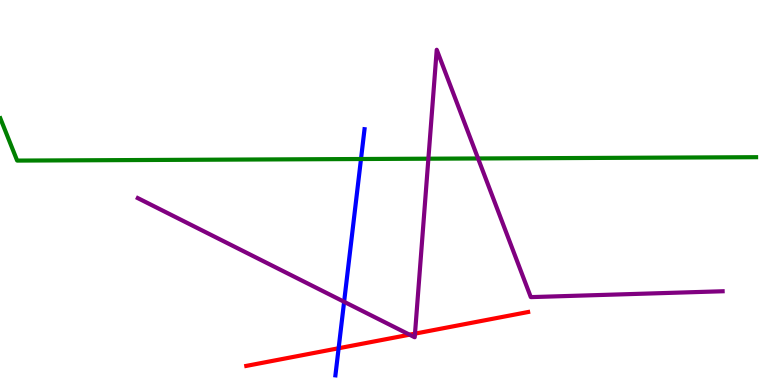[{'lines': ['blue', 'red'], 'intersections': [{'x': 4.37, 'y': 0.954}]}, {'lines': ['green', 'red'], 'intersections': []}, {'lines': ['purple', 'red'], 'intersections': [{'x': 5.28, 'y': 1.31}, {'x': 5.35, 'y': 1.33}]}, {'lines': ['blue', 'green'], 'intersections': [{'x': 4.66, 'y': 5.87}]}, {'lines': ['blue', 'purple'], 'intersections': [{'x': 4.44, 'y': 2.16}]}, {'lines': ['green', 'purple'], 'intersections': [{'x': 5.53, 'y': 5.88}, {'x': 6.17, 'y': 5.88}]}]